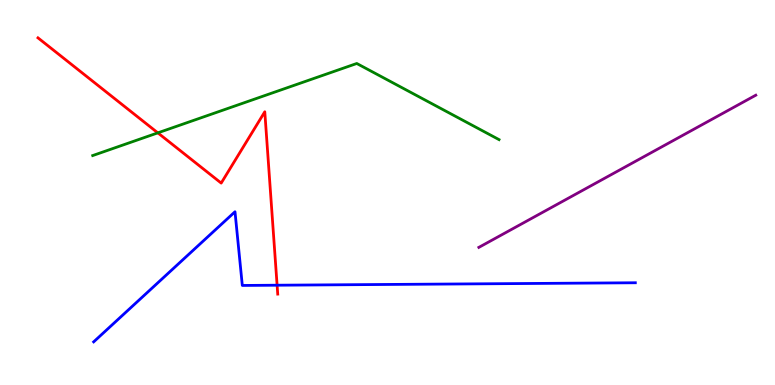[{'lines': ['blue', 'red'], 'intersections': [{'x': 3.58, 'y': 2.59}]}, {'lines': ['green', 'red'], 'intersections': [{'x': 2.04, 'y': 6.55}]}, {'lines': ['purple', 'red'], 'intersections': []}, {'lines': ['blue', 'green'], 'intersections': []}, {'lines': ['blue', 'purple'], 'intersections': []}, {'lines': ['green', 'purple'], 'intersections': []}]